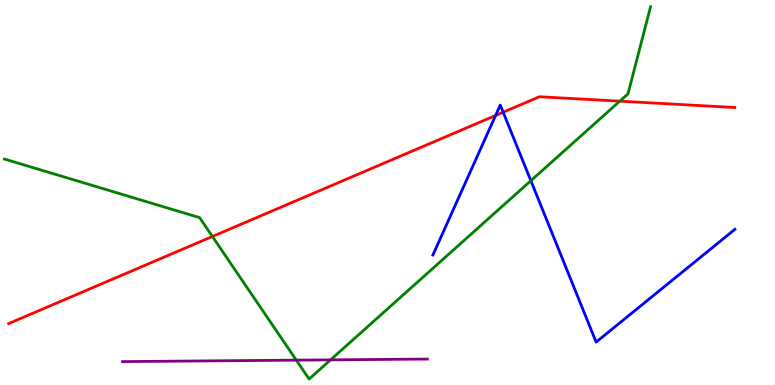[{'lines': ['blue', 'red'], 'intersections': [{'x': 6.39, 'y': 7.0}, {'x': 6.49, 'y': 7.09}]}, {'lines': ['green', 'red'], 'intersections': [{'x': 2.74, 'y': 3.86}, {'x': 8.0, 'y': 7.37}]}, {'lines': ['purple', 'red'], 'intersections': []}, {'lines': ['blue', 'green'], 'intersections': [{'x': 6.85, 'y': 5.31}]}, {'lines': ['blue', 'purple'], 'intersections': []}, {'lines': ['green', 'purple'], 'intersections': [{'x': 3.82, 'y': 0.646}, {'x': 4.27, 'y': 0.653}]}]